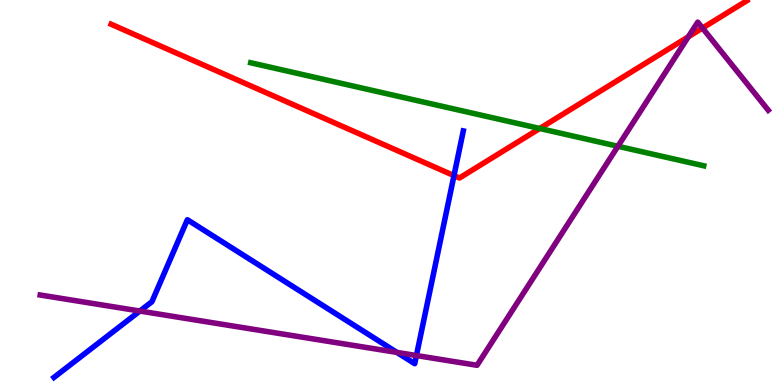[{'lines': ['blue', 'red'], 'intersections': [{'x': 5.86, 'y': 5.44}]}, {'lines': ['green', 'red'], 'intersections': [{'x': 6.96, 'y': 6.66}]}, {'lines': ['purple', 'red'], 'intersections': [{'x': 8.88, 'y': 9.04}, {'x': 9.06, 'y': 9.27}]}, {'lines': ['blue', 'green'], 'intersections': []}, {'lines': ['blue', 'purple'], 'intersections': [{'x': 1.8, 'y': 1.92}, {'x': 5.12, 'y': 0.847}, {'x': 5.37, 'y': 0.765}]}, {'lines': ['green', 'purple'], 'intersections': [{'x': 7.97, 'y': 6.2}]}]